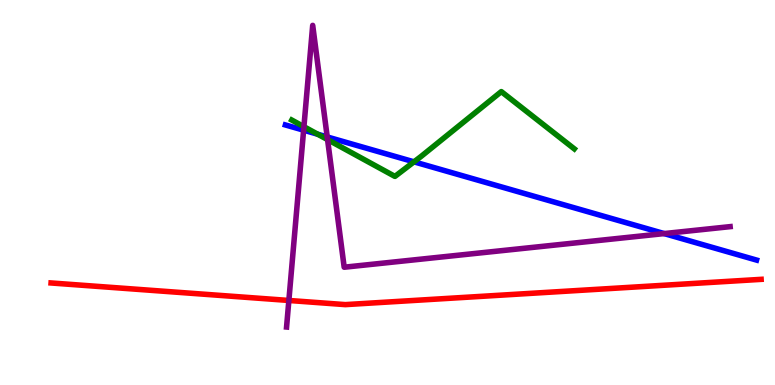[{'lines': ['blue', 'red'], 'intersections': []}, {'lines': ['green', 'red'], 'intersections': []}, {'lines': ['purple', 'red'], 'intersections': [{'x': 3.73, 'y': 2.2}]}, {'lines': ['blue', 'green'], 'intersections': [{'x': 4.1, 'y': 6.51}, {'x': 5.34, 'y': 5.8}]}, {'lines': ['blue', 'purple'], 'intersections': [{'x': 3.92, 'y': 6.62}, {'x': 4.22, 'y': 6.44}, {'x': 8.57, 'y': 3.93}]}, {'lines': ['green', 'purple'], 'intersections': [{'x': 3.92, 'y': 6.71}, {'x': 4.23, 'y': 6.37}]}]